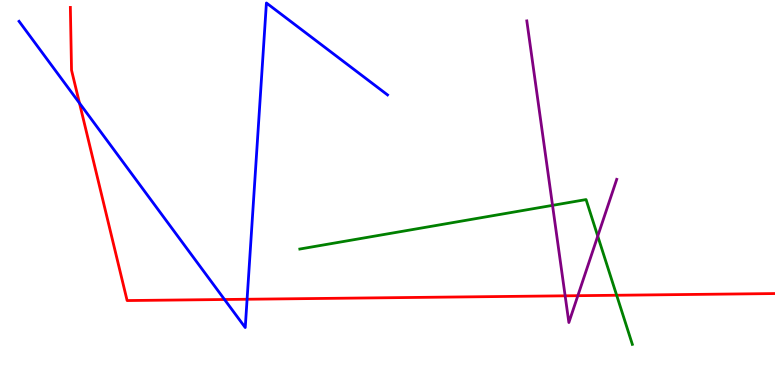[{'lines': ['blue', 'red'], 'intersections': [{'x': 1.03, 'y': 7.32}, {'x': 2.9, 'y': 2.22}, {'x': 3.19, 'y': 2.23}]}, {'lines': ['green', 'red'], 'intersections': [{'x': 7.96, 'y': 2.33}]}, {'lines': ['purple', 'red'], 'intersections': [{'x': 7.29, 'y': 2.32}, {'x': 7.46, 'y': 2.32}]}, {'lines': ['blue', 'green'], 'intersections': []}, {'lines': ['blue', 'purple'], 'intersections': []}, {'lines': ['green', 'purple'], 'intersections': [{'x': 7.13, 'y': 4.67}, {'x': 7.71, 'y': 3.87}]}]